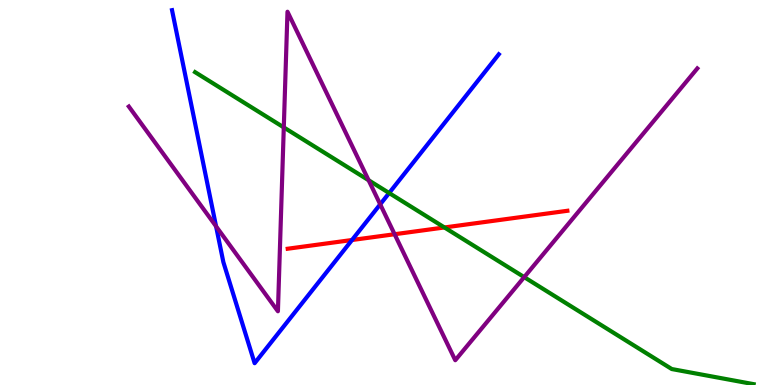[{'lines': ['blue', 'red'], 'intersections': [{'x': 4.54, 'y': 3.77}]}, {'lines': ['green', 'red'], 'intersections': [{'x': 5.73, 'y': 4.09}]}, {'lines': ['purple', 'red'], 'intersections': [{'x': 5.09, 'y': 3.92}]}, {'lines': ['blue', 'green'], 'intersections': [{'x': 5.02, 'y': 4.99}]}, {'lines': ['blue', 'purple'], 'intersections': [{'x': 2.79, 'y': 4.12}, {'x': 4.91, 'y': 4.69}]}, {'lines': ['green', 'purple'], 'intersections': [{'x': 3.66, 'y': 6.69}, {'x': 4.76, 'y': 5.32}, {'x': 6.76, 'y': 2.8}]}]